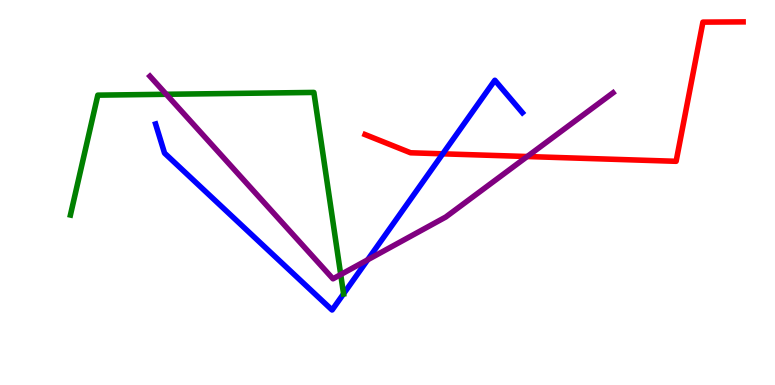[{'lines': ['blue', 'red'], 'intersections': [{'x': 5.71, 'y': 6.0}]}, {'lines': ['green', 'red'], 'intersections': []}, {'lines': ['purple', 'red'], 'intersections': [{'x': 6.8, 'y': 5.93}]}, {'lines': ['blue', 'green'], 'intersections': [{'x': 4.43, 'y': 2.37}]}, {'lines': ['blue', 'purple'], 'intersections': [{'x': 4.74, 'y': 3.25}]}, {'lines': ['green', 'purple'], 'intersections': [{'x': 2.15, 'y': 7.55}, {'x': 4.4, 'y': 2.87}]}]